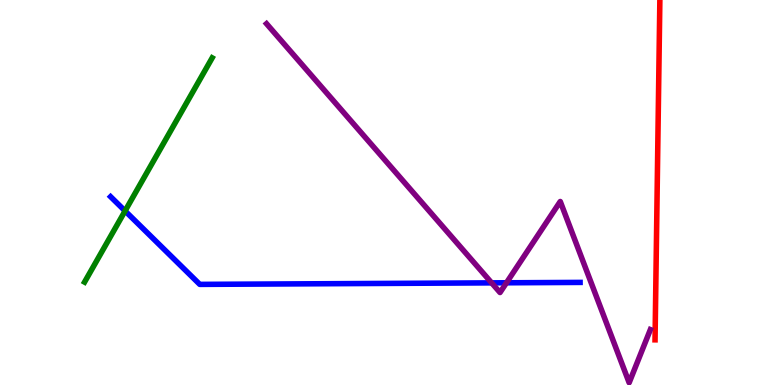[{'lines': ['blue', 'red'], 'intersections': []}, {'lines': ['green', 'red'], 'intersections': []}, {'lines': ['purple', 'red'], 'intersections': []}, {'lines': ['blue', 'green'], 'intersections': [{'x': 1.61, 'y': 4.52}]}, {'lines': ['blue', 'purple'], 'intersections': [{'x': 6.34, 'y': 2.65}, {'x': 6.54, 'y': 2.65}]}, {'lines': ['green', 'purple'], 'intersections': []}]